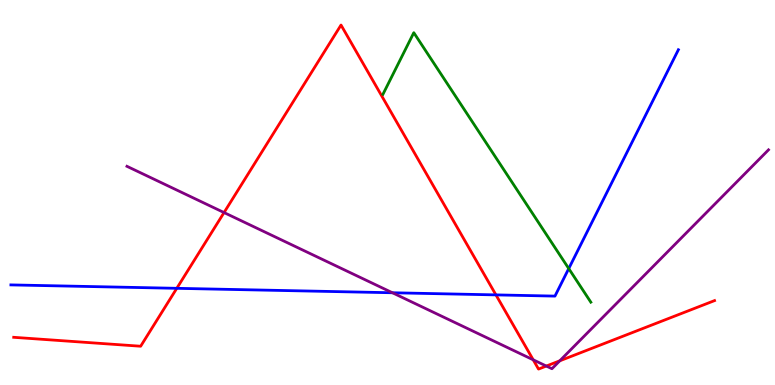[{'lines': ['blue', 'red'], 'intersections': [{'x': 2.28, 'y': 2.51}, {'x': 6.4, 'y': 2.34}]}, {'lines': ['green', 'red'], 'intersections': []}, {'lines': ['purple', 'red'], 'intersections': [{'x': 2.89, 'y': 4.48}, {'x': 6.88, 'y': 0.654}, {'x': 7.05, 'y': 0.492}, {'x': 7.22, 'y': 0.628}]}, {'lines': ['blue', 'green'], 'intersections': [{'x': 7.34, 'y': 3.02}]}, {'lines': ['blue', 'purple'], 'intersections': [{'x': 5.06, 'y': 2.4}]}, {'lines': ['green', 'purple'], 'intersections': []}]